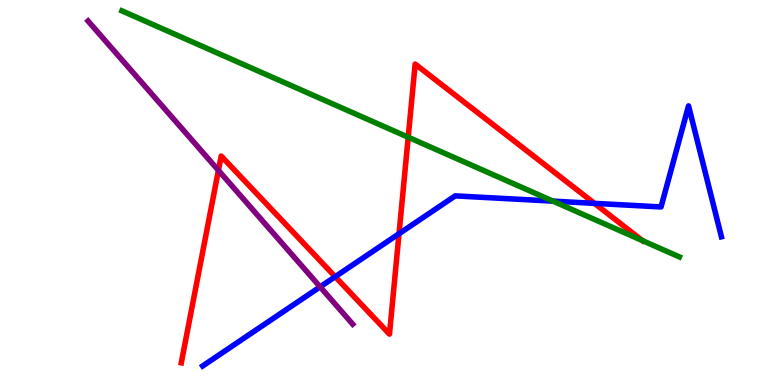[{'lines': ['blue', 'red'], 'intersections': [{'x': 4.33, 'y': 2.81}, {'x': 5.15, 'y': 3.93}, {'x': 7.67, 'y': 4.72}]}, {'lines': ['green', 'red'], 'intersections': [{'x': 5.27, 'y': 6.44}, {'x': 8.29, 'y': 3.75}]}, {'lines': ['purple', 'red'], 'intersections': [{'x': 2.82, 'y': 5.58}]}, {'lines': ['blue', 'green'], 'intersections': [{'x': 7.14, 'y': 4.78}]}, {'lines': ['blue', 'purple'], 'intersections': [{'x': 4.13, 'y': 2.55}]}, {'lines': ['green', 'purple'], 'intersections': []}]